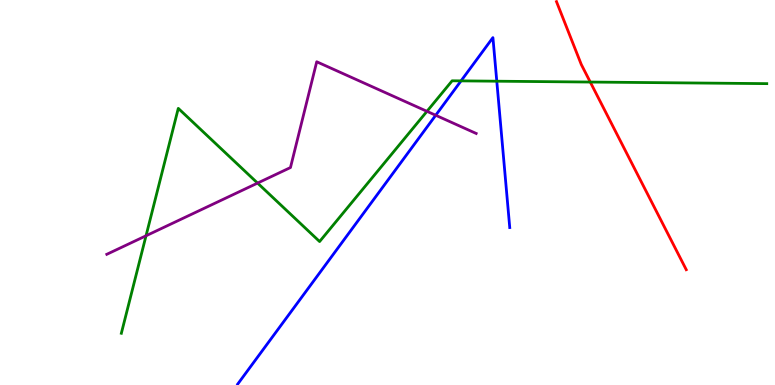[{'lines': ['blue', 'red'], 'intersections': []}, {'lines': ['green', 'red'], 'intersections': [{'x': 7.62, 'y': 7.87}]}, {'lines': ['purple', 'red'], 'intersections': []}, {'lines': ['blue', 'green'], 'intersections': [{'x': 5.95, 'y': 7.9}, {'x': 6.41, 'y': 7.89}]}, {'lines': ['blue', 'purple'], 'intersections': [{'x': 5.62, 'y': 7.01}]}, {'lines': ['green', 'purple'], 'intersections': [{'x': 1.88, 'y': 3.88}, {'x': 3.32, 'y': 5.24}, {'x': 5.51, 'y': 7.11}]}]